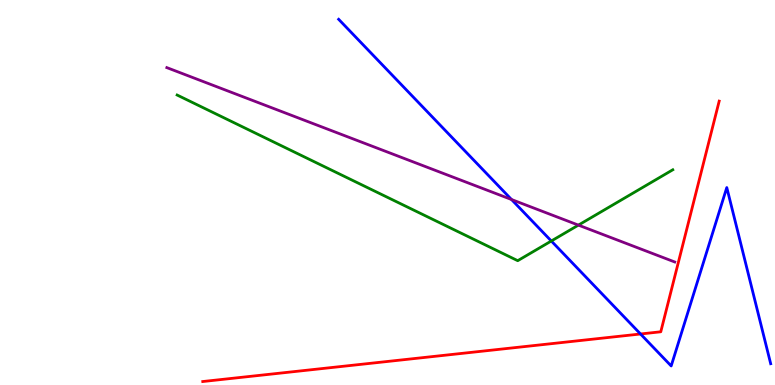[{'lines': ['blue', 'red'], 'intersections': [{'x': 8.26, 'y': 1.33}]}, {'lines': ['green', 'red'], 'intersections': []}, {'lines': ['purple', 'red'], 'intersections': []}, {'lines': ['blue', 'green'], 'intersections': [{'x': 7.11, 'y': 3.74}]}, {'lines': ['blue', 'purple'], 'intersections': [{'x': 6.6, 'y': 4.82}]}, {'lines': ['green', 'purple'], 'intersections': [{'x': 7.46, 'y': 4.15}]}]